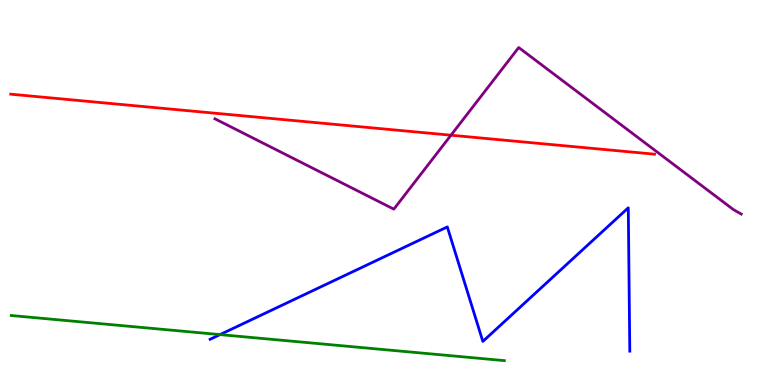[{'lines': ['blue', 'red'], 'intersections': []}, {'lines': ['green', 'red'], 'intersections': []}, {'lines': ['purple', 'red'], 'intersections': [{'x': 5.82, 'y': 6.49}]}, {'lines': ['blue', 'green'], 'intersections': [{'x': 2.84, 'y': 1.31}]}, {'lines': ['blue', 'purple'], 'intersections': []}, {'lines': ['green', 'purple'], 'intersections': []}]